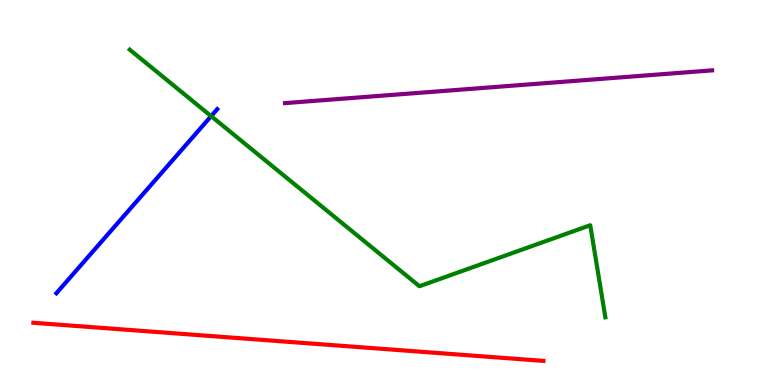[{'lines': ['blue', 'red'], 'intersections': []}, {'lines': ['green', 'red'], 'intersections': []}, {'lines': ['purple', 'red'], 'intersections': []}, {'lines': ['blue', 'green'], 'intersections': [{'x': 2.72, 'y': 6.98}]}, {'lines': ['blue', 'purple'], 'intersections': []}, {'lines': ['green', 'purple'], 'intersections': []}]